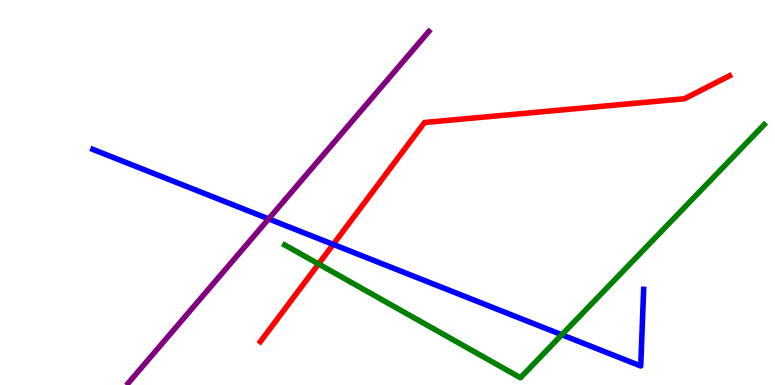[{'lines': ['blue', 'red'], 'intersections': [{'x': 4.3, 'y': 3.65}]}, {'lines': ['green', 'red'], 'intersections': [{'x': 4.11, 'y': 3.14}]}, {'lines': ['purple', 'red'], 'intersections': []}, {'lines': ['blue', 'green'], 'intersections': [{'x': 7.25, 'y': 1.3}]}, {'lines': ['blue', 'purple'], 'intersections': [{'x': 3.47, 'y': 4.31}]}, {'lines': ['green', 'purple'], 'intersections': []}]